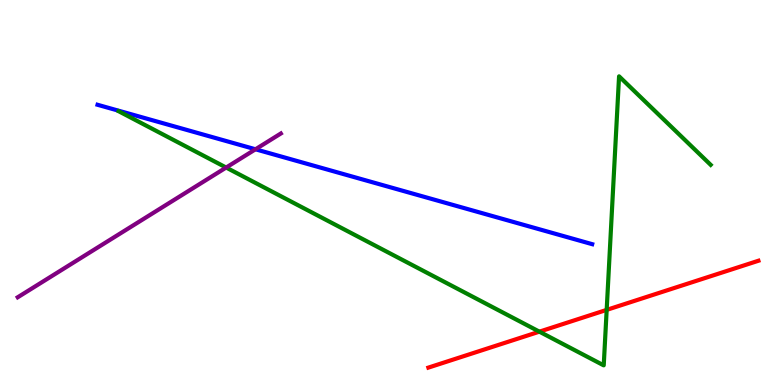[{'lines': ['blue', 'red'], 'intersections': []}, {'lines': ['green', 'red'], 'intersections': [{'x': 6.96, 'y': 1.39}, {'x': 7.83, 'y': 1.95}]}, {'lines': ['purple', 'red'], 'intersections': []}, {'lines': ['blue', 'green'], 'intersections': []}, {'lines': ['blue', 'purple'], 'intersections': [{'x': 3.3, 'y': 6.12}]}, {'lines': ['green', 'purple'], 'intersections': [{'x': 2.92, 'y': 5.65}]}]